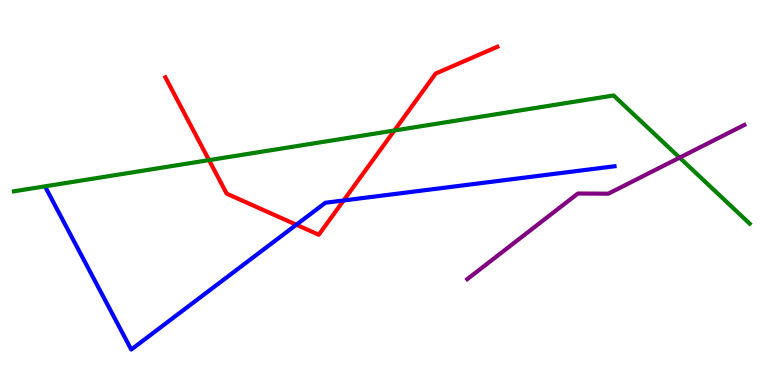[{'lines': ['blue', 'red'], 'intersections': [{'x': 3.82, 'y': 4.16}, {'x': 4.43, 'y': 4.79}]}, {'lines': ['green', 'red'], 'intersections': [{'x': 2.7, 'y': 5.84}, {'x': 5.09, 'y': 6.61}]}, {'lines': ['purple', 'red'], 'intersections': []}, {'lines': ['blue', 'green'], 'intersections': []}, {'lines': ['blue', 'purple'], 'intersections': []}, {'lines': ['green', 'purple'], 'intersections': [{'x': 8.77, 'y': 5.91}]}]